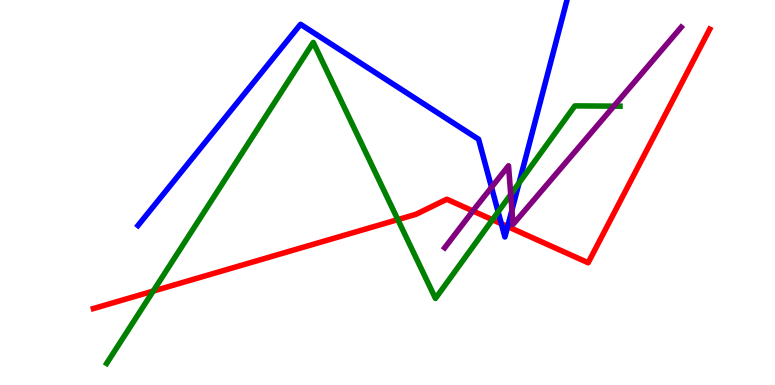[{'lines': ['blue', 'red'], 'intersections': [{'x': 6.47, 'y': 4.19}, {'x': 6.55, 'y': 4.12}]}, {'lines': ['green', 'red'], 'intersections': [{'x': 1.98, 'y': 2.44}, {'x': 5.13, 'y': 4.3}, {'x': 6.35, 'y': 4.29}]}, {'lines': ['purple', 'red'], 'intersections': [{'x': 6.1, 'y': 4.52}]}, {'lines': ['blue', 'green'], 'intersections': [{'x': 6.43, 'y': 4.5}, {'x': 6.7, 'y': 5.25}]}, {'lines': ['blue', 'purple'], 'intersections': [{'x': 6.34, 'y': 5.14}, {'x': 6.61, 'y': 4.54}]}, {'lines': ['green', 'purple'], 'intersections': [{'x': 6.59, 'y': 4.95}, {'x': 7.92, 'y': 7.24}]}]